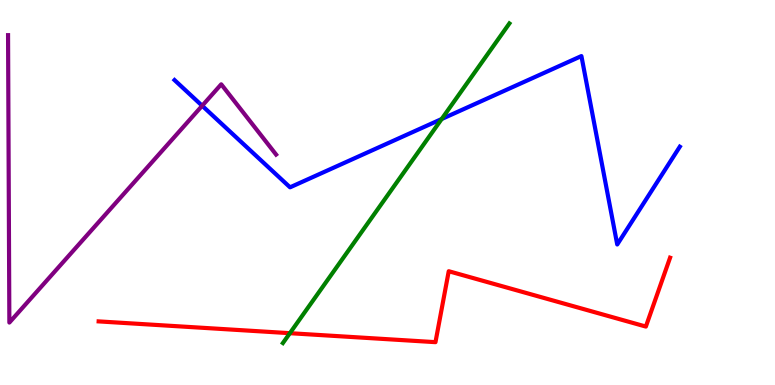[{'lines': ['blue', 'red'], 'intersections': []}, {'lines': ['green', 'red'], 'intersections': [{'x': 3.74, 'y': 1.35}]}, {'lines': ['purple', 'red'], 'intersections': []}, {'lines': ['blue', 'green'], 'intersections': [{'x': 5.7, 'y': 6.91}]}, {'lines': ['blue', 'purple'], 'intersections': [{'x': 2.61, 'y': 7.25}]}, {'lines': ['green', 'purple'], 'intersections': []}]